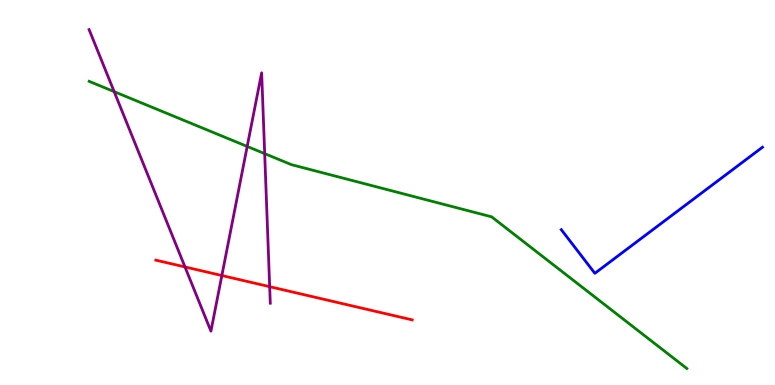[{'lines': ['blue', 'red'], 'intersections': []}, {'lines': ['green', 'red'], 'intersections': []}, {'lines': ['purple', 'red'], 'intersections': [{'x': 2.39, 'y': 3.07}, {'x': 2.86, 'y': 2.84}, {'x': 3.48, 'y': 2.55}]}, {'lines': ['blue', 'green'], 'intersections': []}, {'lines': ['blue', 'purple'], 'intersections': []}, {'lines': ['green', 'purple'], 'intersections': [{'x': 1.47, 'y': 7.62}, {'x': 3.19, 'y': 6.2}, {'x': 3.42, 'y': 6.01}]}]